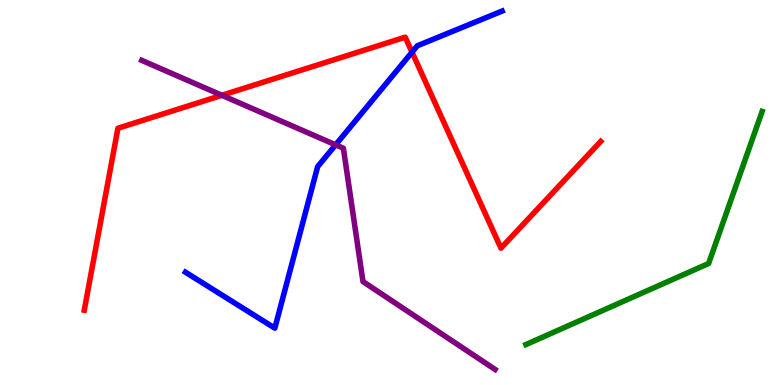[{'lines': ['blue', 'red'], 'intersections': [{'x': 5.32, 'y': 8.64}]}, {'lines': ['green', 'red'], 'intersections': []}, {'lines': ['purple', 'red'], 'intersections': [{'x': 2.86, 'y': 7.52}]}, {'lines': ['blue', 'green'], 'intersections': []}, {'lines': ['blue', 'purple'], 'intersections': [{'x': 4.33, 'y': 6.24}]}, {'lines': ['green', 'purple'], 'intersections': []}]